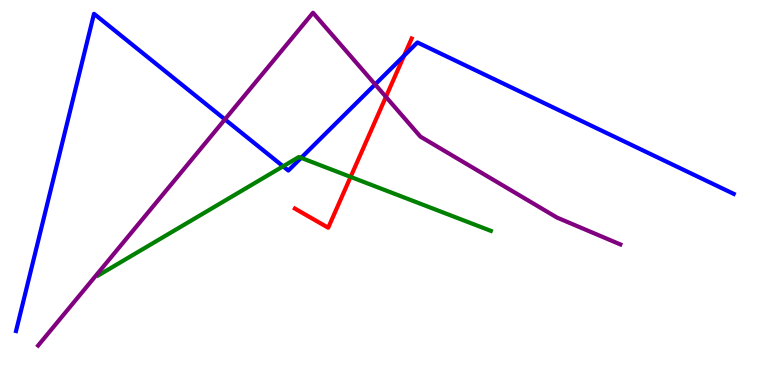[{'lines': ['blue', 'red'], 'intersections': [{'x': 5.21, 'y': 8.55}]}, {'lines': ['green', 'red'], 'intersections': [{'x': 4.52, 'y': 5.41}]}, {'lines': ['purple', 'red'], 'intersections': [{'x': 4.98, 'y': 7.48}]}, {'lines': ['blue', 'green'], 'intersections': [{'x': 3.65, 'y': 5.68}, {'x': 3.89, 'y': 5.9}]}, {'lines': ['blue', 'purple'], 'intersections': [{'x': 2.9, 'y': 6.9}, {'x': 4.84, 'y': 7.81}]}, {'lines': ['green', 'purple'], 'intersections': []}]